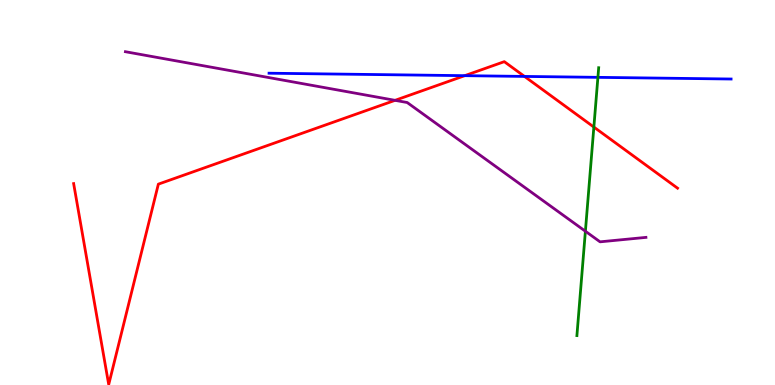[{'lines': ['blue', 'red'], 'intersections': [{'x': 6.0, 'y': 8.03}, {'x': 6.77, 'y': 8.01}]}, {'lines': ['green', 'red'], 'intersections': [{'x': 7.66, 'y': 6.7}]}, {'lines': ['purple', 'red'], 'intersections': [{'x': 5.1, 'y': 7.39}]}, {'lines': ['blue', 'green'], 'intersections': [{'x': 7.71, 'y': 7.99}]}, {'lines': ['blue', 'purple'], 'intersections': []}, {'lines': ['green', 'purple'], 'intersections': [{'x': 7.55, 'y': 3.99}]}]